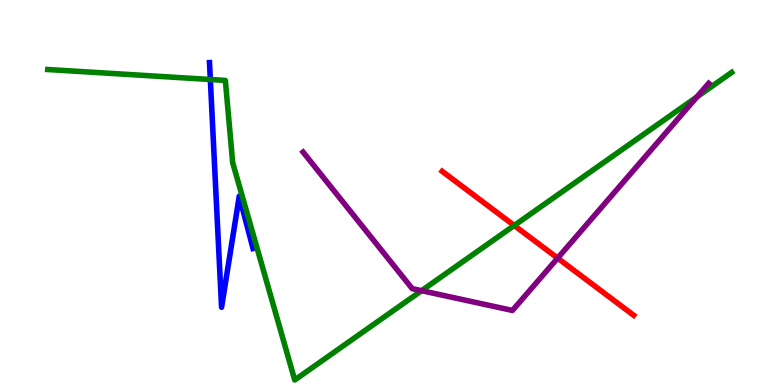[{'lines': ['blue', 'red'], 'intersections': []}, {'lines': ['green', 'red'], 'intersections': [{'x': 6.64, 'y': 4.14}]}, {'lines': ['purple', 'red'], 'intersections': [{'x': 7.2, 'y': 3.3}]}, {'lines': ['blue', 'green'], 'intersections': [{'x': 2.71, 'y': 7.93}]}, {'lines': ['blue', 'purple'], 'intersections': []}, {'lines': ['green', 'purple'], 'intersections': [{'x': 5.44, 'y': 2.45}, {'x': 8.99, 'y': 7.48}]}]